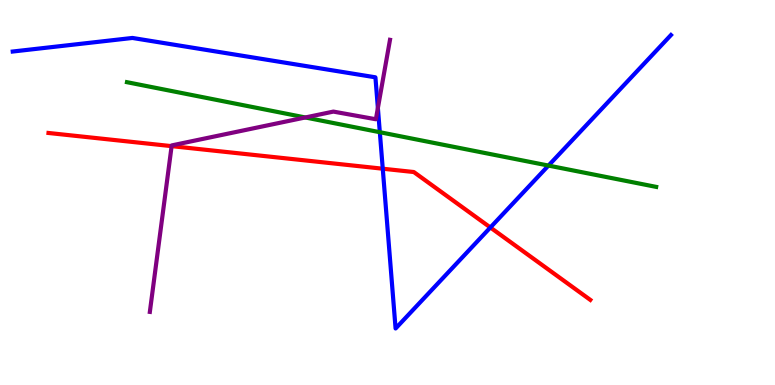[{'lines': ['blue', 'red'], 'intersections': [{'x': 4.94, 'y': 5.62}, {'x': 6.33, 'y': 4.09}]}, {'lines': ['green', 'red'], 'intersections': []}, {'lines': ['purple', 'red'], 'intersections': [{'x': 2.21, 'y': 6.2}]}, {'lines': ['blue', 'green'], 'intersections': [{'x': 4.9, 'y': 6.57}, {'x': 7.08, 'y': 5.7}]}, {'lines': ['blue', 'purple'], 'intersections': [{'x': 4.88, 'y': 7.2}]}, {'lines': ['green', 'purple'], 'intersections': [{'x': 3.94, 'y': 6.95}]}]